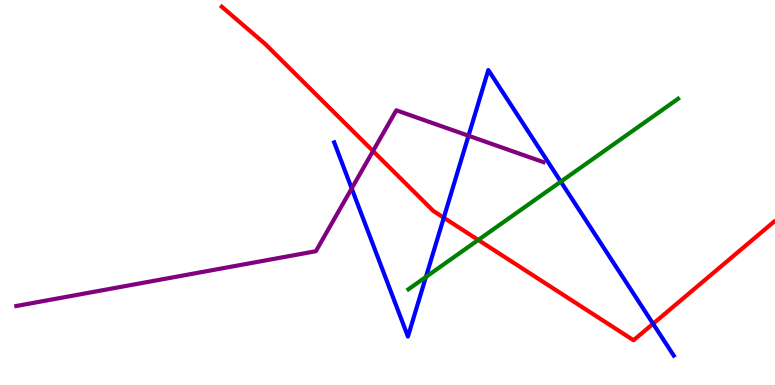[{'lines': ['blue', 'red'], 'intersections': [{'x': 5.73, 'y': 4.35}, {'x': 8.43, 'y': 1.59}]}, {'lines': ['green', 'red'], 'intersections': [{'x': 6.17, 'y': 3.77}]}, {'lines': ['purple', 'red'], 'intersections': [{'x': 4.81, 'y': 6.08}]}, {'lines': ['blue', 'green'], 'intersections': [{'x': 5.5, 'y': 2.81}, {'x': 7.24, 'y': 5.28}]}, {'lines': ['blue', 'purple'], 'intersections': [{'x': 4.54, 'y': 5.11}, {'x': 6.05, 'y': 6.47}]}, {'lines': ['green', 'purple'], 'intersections': []}]